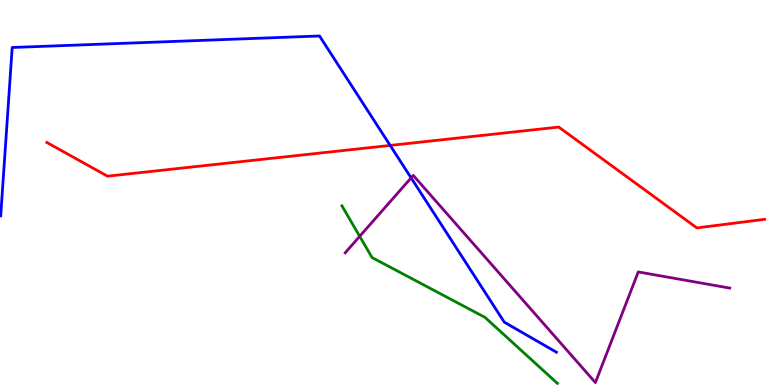[{'lines': ['blue', 'red'], 'intersections': [{'x': 5.03, 'y': 6.22}]}, {'lines': ['green', 'red'], 'intersections': []}, {'lines': ['purple', 'red'], 'intersections': []}, {'lines': ['blue', 'green'], 'intersections': []}, {'lines': ['blue', 'purple'], 'intersections': [{'x': 5.3, 'y': 5.38}]}, {'lines': ['green', 'purple'], 'intersections': [{'x': 4.64, 'y': 3.86}]}]